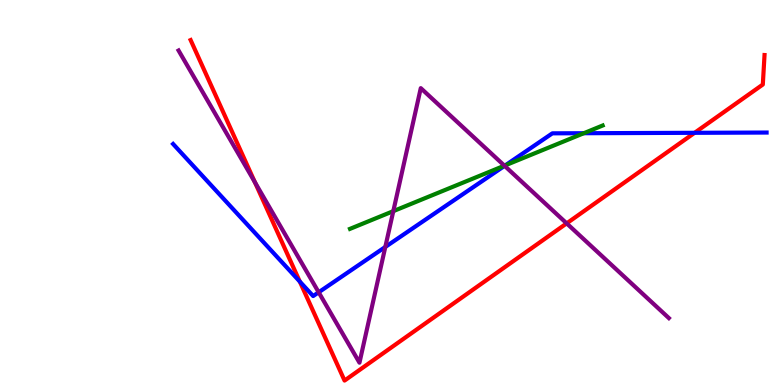[{'lines': ['blue', 'red'], 'intersections': [{'x': 3.87, 'y': 2.69}, {'x': 8.96, 'y': 6.55}]}, {'lines': ['green', 'red'], 'intersections': []}, {'lines': ['purple', 'red'], 'intersections': [{'x': 3.29, 'y': 5.27}, {'x': 7.31, 'y': 4.2}]}, {'lines': ['blue', 'green'], 'intersections': [{'x': 6.52, 'y': 5.71}, {'x': 7.53, 'y': 6.54}]}, {'lines': ['blue', 'purple'], 'intersections': [{'x': 4.11, 'y': 2.41}, {'x': 4.97, 'y': 3.59}, {'x': 6.51, 'y': 5.69}]}, {'lines': ['green', 'purple'], 'intersections': [{'x': 5.07, 'y': 4.52}, {'x': 6.51, 'y': 5.7}]}]